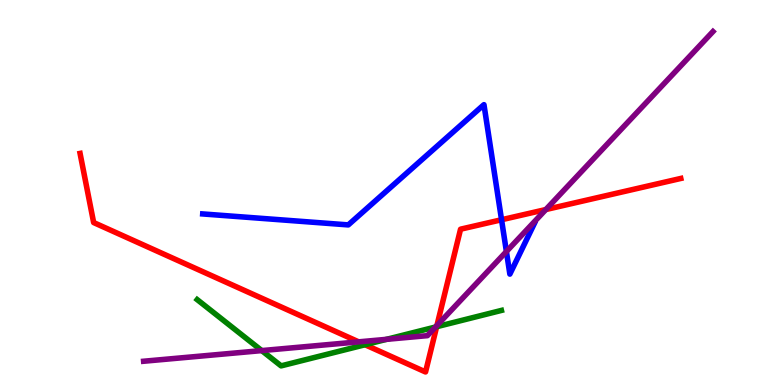[{'lines': ['blue', 'red'], 'intersections': [{'x': 6.47, 'y': 4.29}]}, {'lines': ['green', 'red'], 'intersections': [{'x': 4.71, 'y': 1.05}, {'x': 5.63, 'y': 1.51}]}, {'lines': ['purple', 'red'], 'intersections': [{'x': 4.63, 'y': 1.12}, {'x': 5.64, 'y': 1.55}, {'x': 7.04, 'y': 4.56}]}, {'lines': ['blue', 'green'], 'intersections': []}, {'lines': ['blue', 'purple'], 'intersections': [{'x': 6.53, 'y': 3.47}]}, {'lines': ['green', 'purple'], 'intersections': [{'x': 3.38, 'y': 0.894}, {'x': 4.99, 'y': 1.19}, {'x': 5.62, 'y': 1.51}]}]